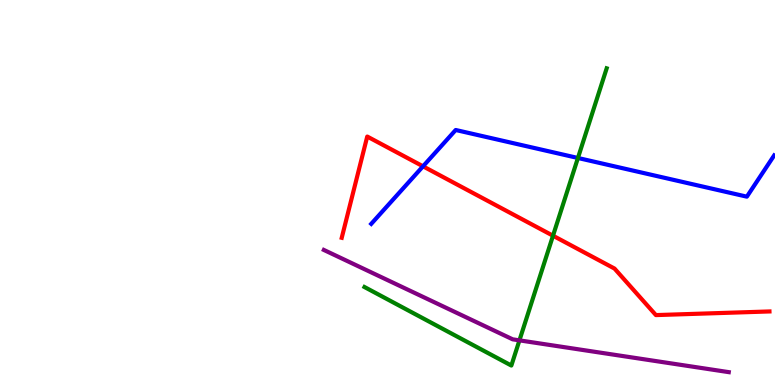[{'lines': ['blue', 'red'], 'intersections': [{'x': 5.46, 'y': 5.68}]}, {'lines': ['green', 'red'], 'intersections': [{'x': 7.14, 'y': 3.88}]}, {'lines': ['purple', 'red'], 'intersections': []}, {'lines': ['blue', 'green'], 'intersections': [{'x': 7.46, 'y': 5.9}]}, {'lines': ['blue', 'purple'], 'intersections': []}, {'lines': ['green', 'purple'], 'intersections': [{'x': 6.7, 'y': 1.16}]}]